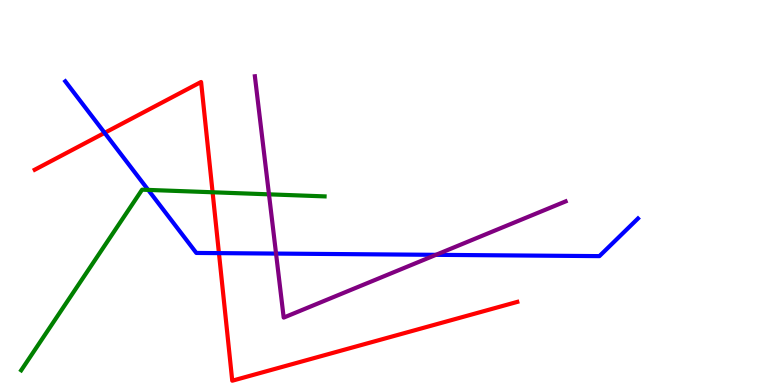[{'lines': ['blue', 'red'], 'intersections': [{'x': 1.35, 'y': 6.55}, {'x': 2.83, 'y': 3.43}]}, {'lines': ['green', 'red'], 'intersections': [{'x': 2.74, 'y': 5.01}]}, {'lines': ['purple', 'red'], 'intersections': []}, {'lines': ['blue', 'green'], 'intersections': [{'x': 1.91, 'y': 5.07}]}, {'lines': ['blue', 'purple'], 'intersections': [{'x': 3.56, 'y': 3.41}, {'x': 5.63, 'y': 3.38}]}, {'lines': ['green', 'purple'], 'intersections': [{'x': 3.47, 'y': 4.95}]}]